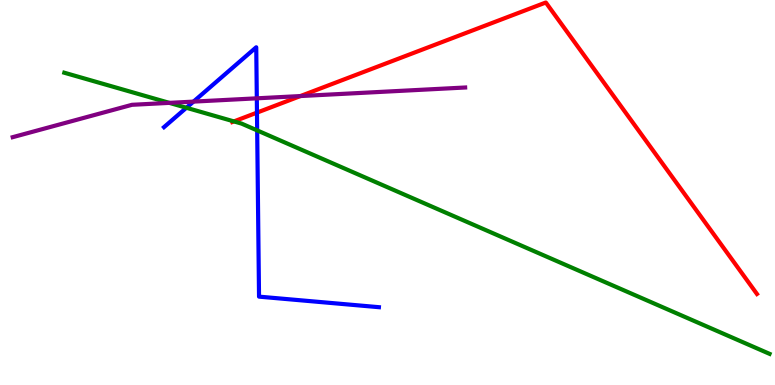[{'lines': ['blue', 'red'], 'intersections': [{'x': 3.32, 'y': 7.07}]}, {'lines': ['green', 'red'], 'intersections': [{'x': 3.02, 'y': 6.85}]}, {'lines': ['purple', 'red'], 'intersections': [{'x': 3.88, 'y': 7.5}]}, {'lines': ['blue', 'green'], 'intersections': [{'x': 2.41, 'y': 7.2}, {'x': 3.32, 'y': 6.61}]}, {'lines': ['blue', 'purple'], 'intersections': [{'x': 2.5, 'y': 7.36}, {'x': 3.31, 'y': 7.45}]}, {'lines': ['green', 'purple'], 'intersections': [{'x': 2.18, 'y': 7.33}]}]